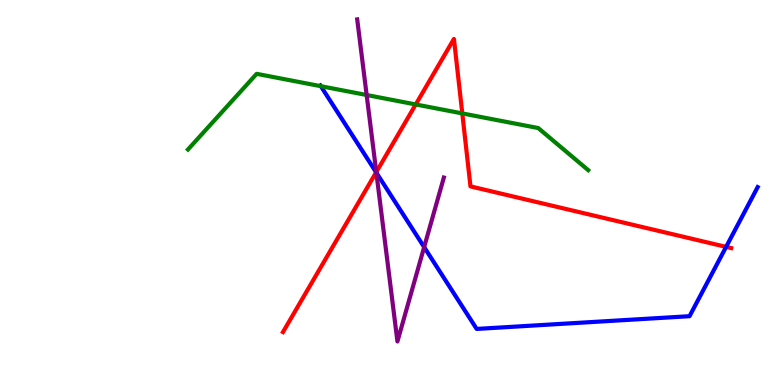[{'lines': ['blue', 'red'], 'intersections': [{'x': 4.85, 'y': 5.52}, {'x': 9.37, 'y': 3.59}]}, {'lines': ['green', 'red'], 'intersections': [{'x': 5.36, 'y': 7.29}, {'x': 5.97, 'y': 7.05}]}, {'lines': ['purple', 'red'], 'intersections': [{'x': 4.86, 'y': 5.53}]}, {'lines': ['blue', 'green'], 'intersections': [{'x': 4.14, 'y': 7.76}]}, {'lines': ['blue', 'purple'], 'intersections': [{'x': 4.86, 'y': 5.52}, {'x': 5.47, 'y': 3.58}]}, {'lines': ['green', 'purple'], 'intersections': [{'x': 4.73, 'y': 7.53}]}]